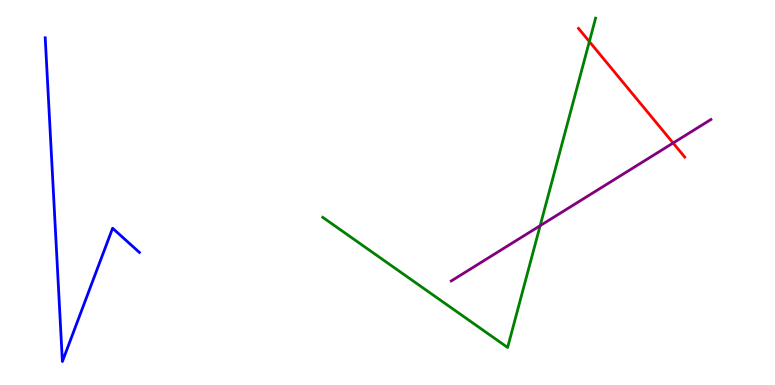[{'lines': ['blue', 'red'], 'intersections': []}, {'lines': ['green', 'red'], 'intersections': [{'x': 7.6, 'y': 8.92}]}, {'lines': ['purple', 'red'], 'intersections': [{'x': 8.69, 'y': 6.29}]}, {'lines': ['blue', 'green'], 'intersections': []}, {'lines': ['blue', 'purple'], 'intersections': []}, {'lines': ['green', 'purple'], 'intersections': [{'x': 6.97, 'y': 4.14}]}]